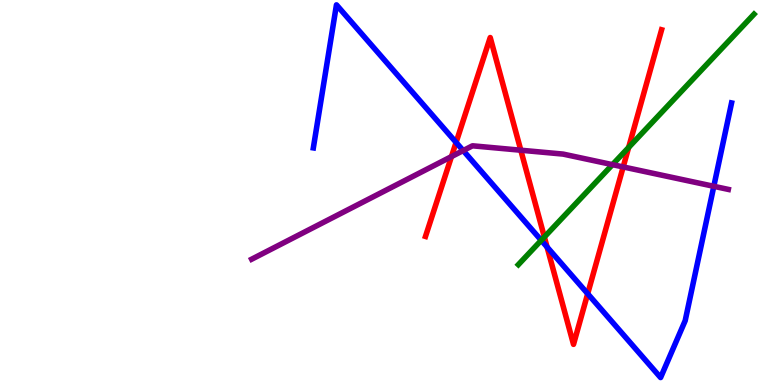[{'lines': ['blue', 'red'], 'intersections': [{'x': 5.89, 'y': 6.3}, {'x': 7.06, 'y': 3.58}, {'x': 7.58, 'y': 2.37}]}, {'lines': ['green', 'red'], 'intersections': [{'x': 7.02, 'y': 3.84}, {'x': 8.11, 'y': 6.17}]}, {'lines': ['purple', 'red'], 'intersections': [{'x': 5.83, 'y': 5.93}, {'x': 6.72, 'y': 6.1}, {'x': 8.04, 'y': 5.66}]}, {'lines': ['blue', 'green'], 'intersections': [{'x': 6.98, 'y': 3.76}]}, {'lines': ['blue', 'purple'], 'intersections': [{'x': 5.98, 'y': 6.09}, {'x': 9.21, 'y': 5.16}]}, {'lines': ['green', 'purple'], 'intersections': [{'x': 7.9, 'y': 5.72}]}]